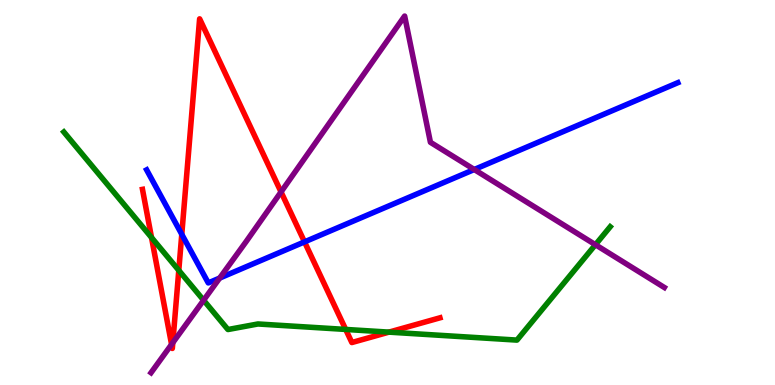[{'lines': ['blue', 'red'], 'intersections': [{'x': 2.35, 'y': 3.91}, {'x': 3.93, 'y': 3.72}]}, {'lines': ['green', 'red'], 'intersections': [{'x': 1.96, 'y': 3.83}, {'x': 2.31, 'y': 2.98}, {'x': 4.46, 'y': 1.44}, {'x': 5.02, 'y': 1.37}]}, {'lines': ['purple', 'red'], 'intersections': [{'x': 2.21, 'y': 1.05}, {'x': 2.23, 'y': 1.1}, {'x': 3.63, 'y': 5.01}]}, {'lines': ['blue', 'green'], 'intersections': []}, {'lines': ['blue', 'purple'], 'intersections': [{'x': 2.83, 'y': 2.78}, {'x': 6.12, 'y': 5.6}]}, {'lines': ['green', 'purple'], 'intersections': [{'x': 2.63, 'y': 2.2}, {'x': 7.68, 'y': 3.64}]}]